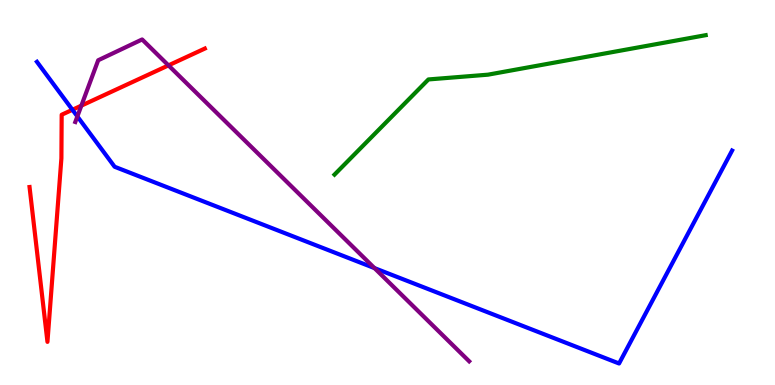[{'lines': ['blue', 'red'], 'intersections': [{'x': 0.935, 'y': 7.15}]}, {'lines': ['green', 'red'], 'intersections': []}, {'lines': ['purple', 'red'], 'intersections': [{'x': 1.05, 'y': 7.26}, {'x': 2.17, 'y': 8.3}]}, {'lines': ['blue', 'green'], 'intersections': []}, {'lines': ['blue', 'purple'], 'intersections': [{'x': 0.998, 'y': 6.98}, {'x': 4.83, 'y': 3.04}]}, {'lines': ['green', 'purple'], 'intersections': []}]